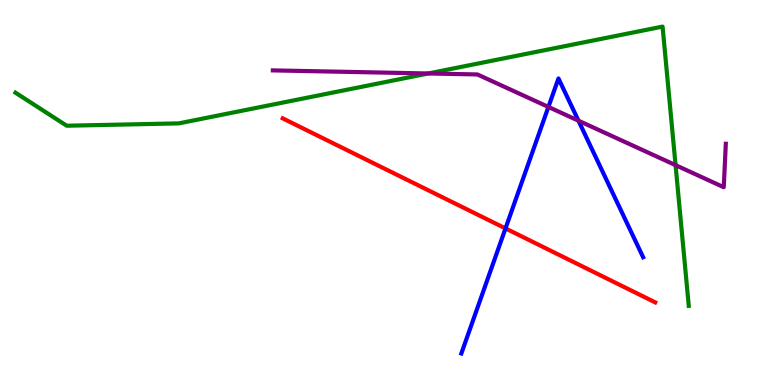[{'lines': ['blue', 'red'], 'intersections': [{'x': 6.52, 'y': 4.07}]}, {'lines': ['green', 'red'], 'intersections': []}, {'lines': ['purple', 'red'], 'intersections': []}, {'lines': ['blue', 'green'], 'intersections': []}, {'lines': ['blue', 'purple'], 'intersections': [{'x': 7.08, 'y': 7.22}, {'x': 7.46, 'y': 6.86}]}, {'lines': ['green', 'purple'], 'intersections': [{'x': 5.53, 'y': 8.09}, {'x': 8.72, 'y': 5.71}]}]